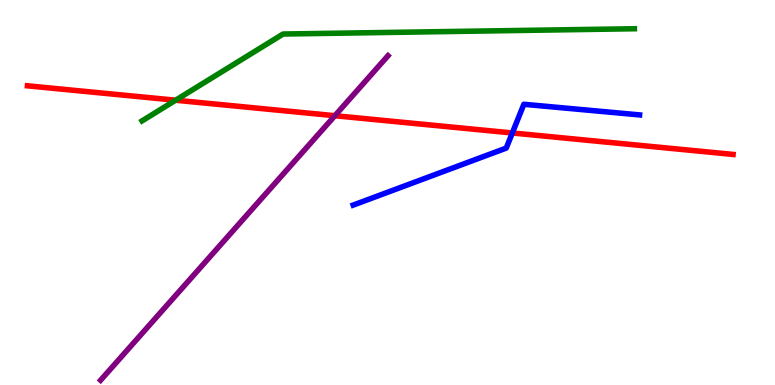[{'lines': ['blue', 'red'], 'intersections': [{'x': 6.61, 'y': 6.55}]}, {'lines': ['green', 'red'], 'intersections': [{'x': 2.27, 'y': 7.4}]}, {'lines': ['purple', 'red'], 'intersections': [{'x': 4.32, 'y': 6.99}]}, {'lines': ['blue', 'green'], 'intersections': []}, {'lines': ['blue', 'purple'], 'intersections': []}, {'lines': ['green', 'purple'], 'intersections': []}]